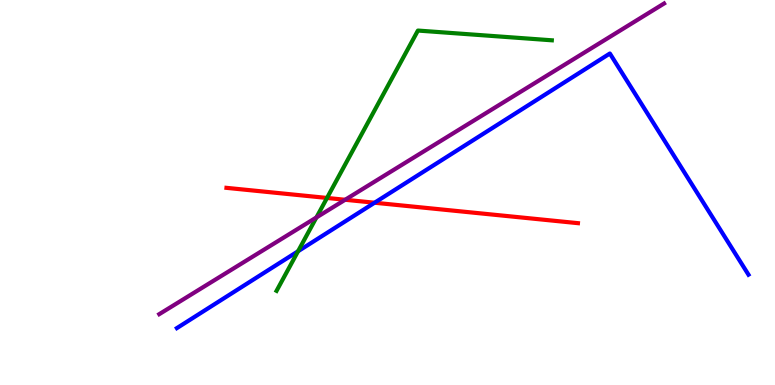[{'lines': ['blue', 'red'], 'intersections': [{'x': 4.83, 'y': 4.73}]}, {'lines': ['green', 'red'], 'intersections': [{'x': 4.22, 'y': 4.86}]}, {'lines': ['purple', 'red'], 'intersections': [{'x': 4.45, 'y': 4.81}]}, {'lines': ['blue', 'green'], 'intersections': [{'x': 3.85, 'y': 3.47}]}, {'lines': ['blue', 'purple'], 'intersections': []}, {'lines': ['green', 'purple'], 'intersections': [{'x': 4.08, 'y': 4.35}]}]